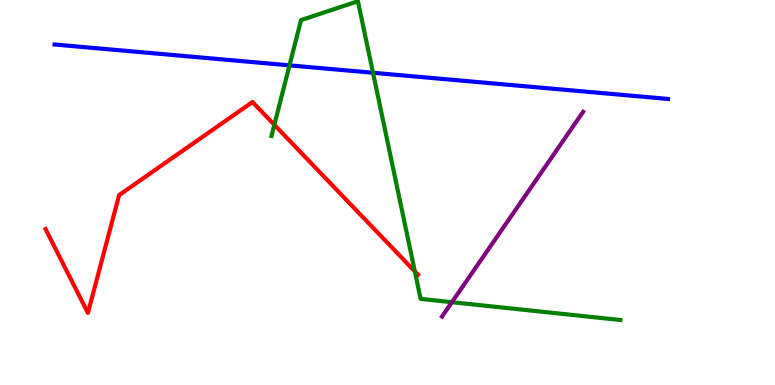[{'lines': ['blue', 'red'], 'intersections': []}, {'lines': ['green', 'red'], 'intersections': [{'x': 3.54, 'y': 6.76}, {'x': 5.35, 'y': 2.95}]}, {'lines': ['purple', 'red'], 'intersections': []}, {'lines': ['blue', 'green'], 'intersections': [{'x': 3.74, 'y': 8.3}, {'x': 4.81, 'y': 8.11}]}, {'lines': ['blue', 'purple'], 'intersections': []}, {'lines': ['green', 'purple'], 'intersections': [{'x': 5.83, 'y': 2.15}]}]